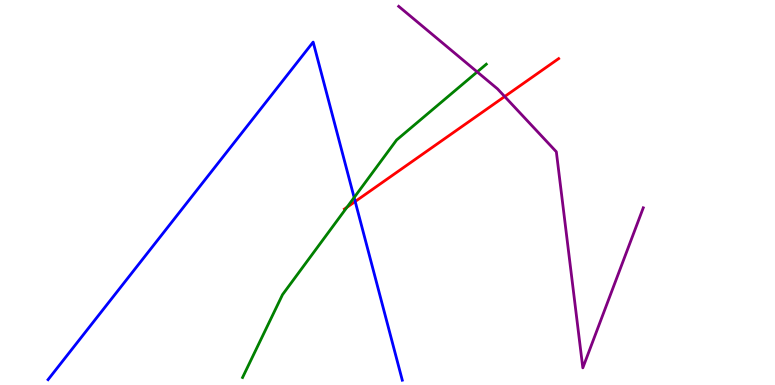[{'lines': ['blue', 'red'], 'intersections': [{'x': 4.58, 'y': 4.77}]}, {'lines': ['green', 'red'], 'intersections': [{'x': 4.48, 'y': 4.62}]}, {'lines': ['purple', 'red'], 'intersections': [{'x': 6.51, 'y': 7.49}]}, {'lines': ['blue', 'green'], 'intersections': [{'x': 4.57, 'y': 4.87}]}, {'lines': ['blue', 'purple'], 'intersections': []}, {'lines': ['green', 'purple'], 'intersections': [{'x': 6.16, 'y': 8.13}]}]